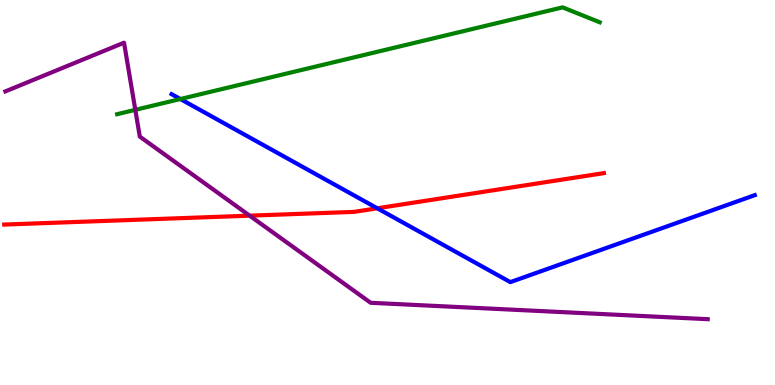[{'lines': ['blue', 'red'], 'intersections': [{'x': 4.87, 'y': 4.59}]}, {'lines': ['green', 'red'], 'intersections': []}, {'lines': ['purple', 'red'], 'intersections': [{'x': 3.22, 'y': 4.4}]}, {'lines': ['blue', 'green'], 'intersections': [{'x': 2.33, 'y': 7.43}]}, {'lines': ['blue', 'purple'], 'intersections': []}, {'lines': ['green', 'purple'], 'intersections': [{'x': 1.75, 'y': 7.15}]}]